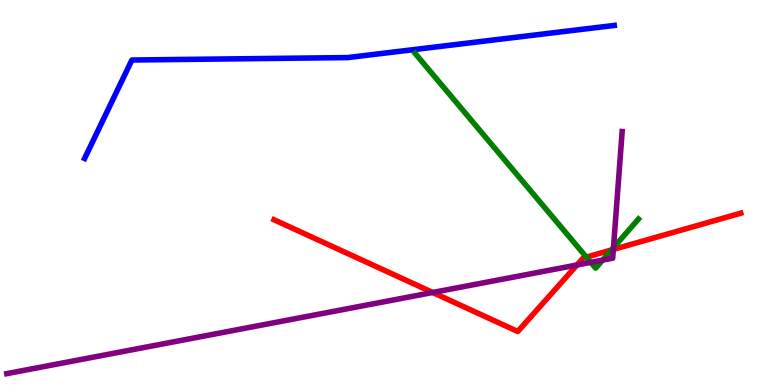[{'lines': ['blue', 'red'], 'intersections': []}, {'lines': ['green', 'red'], 'intersections': [{'x': 7.57, 'y': 3.32}, {'x': 7.89, 'y': 3.51}]}, {'lines': ['purple', 'red'], 'intersections': [{'x': 5.58, 'y': 2.4}, {'x': 7.45, 'y': 3.12}, {'x': 7.91, 'y': 3.52}]}, {'lines': ['blue', 'green'], 'intersections': []}, {'lines': ['blue', 'purple'], 'intersections': []}, {'lines': ['green', 'purple'], 'intersections': [{'x': 7.62, 'y': 3.19}, {'x': 7.78, 'y': 3.24}, {'x': 7.92, 'y': 3.57}]}]